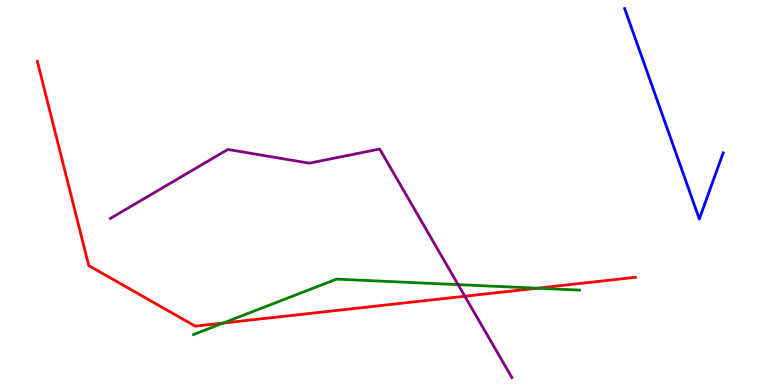[{'lines': ['blue', 'red'], 'intersections': []}, {'lines': ['green', 'red'], 'intersections': [{'x': 2.88, 'y': 1.61}, {'x': 6.93, 'y': 2.51}]}, {'lines': ['purple', 'red'], 'intersections': [{'x': 6.0, 'y': 2.31}]}, {'lines': ['blue', 'green'], 'intersections': []}, {'lines': ['blue', 'purple'], 'intersections': []}, {'lines': ['green', 'purple'], 'intersections': [{'x': 5.91, 'y': 2.61}]}]